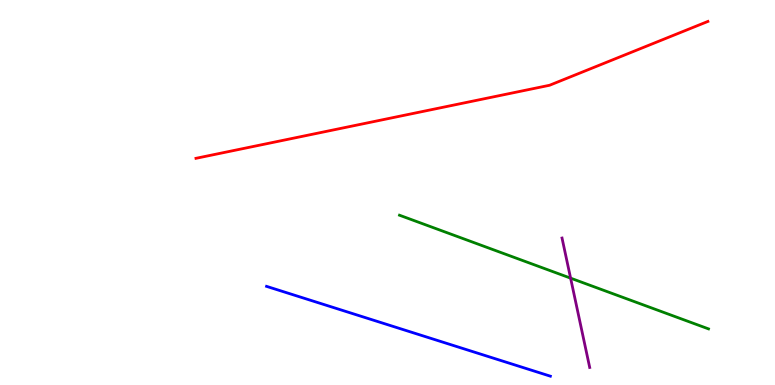[{'lines': ['blue', 'red'], 'intersections': []}, {'lines': ['green', 'red'], 'intersections': []}, {'lines': ['purple', 'red'], 'intersections': []}, {'lines': ['blue', 'green'], 'intersections': []}, {'lines': ['blue', 'purple'], 'intersections': []}, {'lines': ['green', 'purple'], 'intersections': [{'x': 7.36, 'y': 2.78}]}]